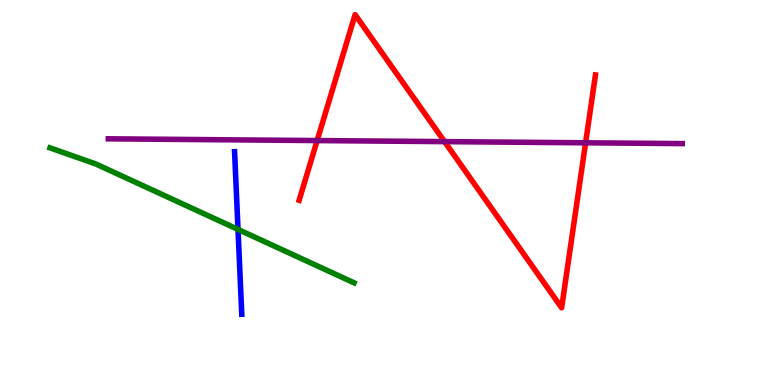[{'lines': ['blue', 'red'], 'intersections': []}, {'lines': ['green', 'red'], 'intersections': []}, {'lines': ['purple', 'red'], 'intersections': [{'x': 4.09, 'y': 6.35}, {'x': 5.74, 'y': 6.32}, {'x': 7.56, 'y': 6.29}]}, {'lines': ['blue', 'green'], 'intersections': [{'x': 3.07, 'y': 4.04}]}, {'lines': ['blue', 'purple'], 'intersections': []}, {'lines': ['green', 'purple'], 'intersections': []}]